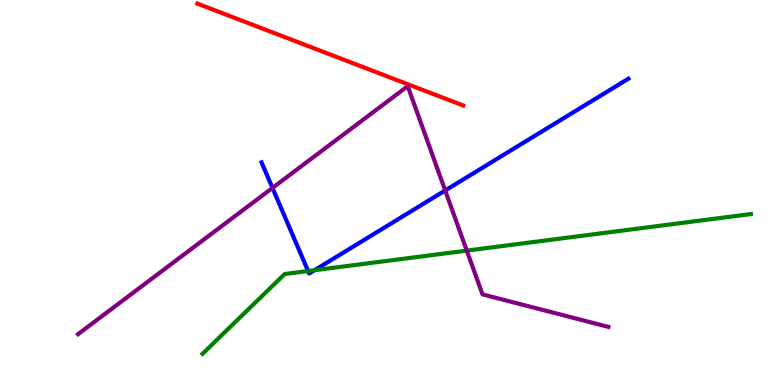[{'lines': ['blue', 'red'], 'intersections': []}, {'lines': ['green', 'red'], 'intersections': []}, {'lines': ['purple', 'red'], 'intersections': []}, {'lines': ['blue', 'green'], 'intersections': [{'x': 3.98, 'y': 2.96}, {'x': 4.06, 'y': 2.98}]}, {'lines': ['blue', 'purple'], 'intersections': [{'x': 3.52, 'y': 5.12}, {'x': 5.74, 'y': 5.05}]}, {'lines': ['green', 'purple'], 'intersections': [{'x': 6.02, 'y': 3.49}]}]